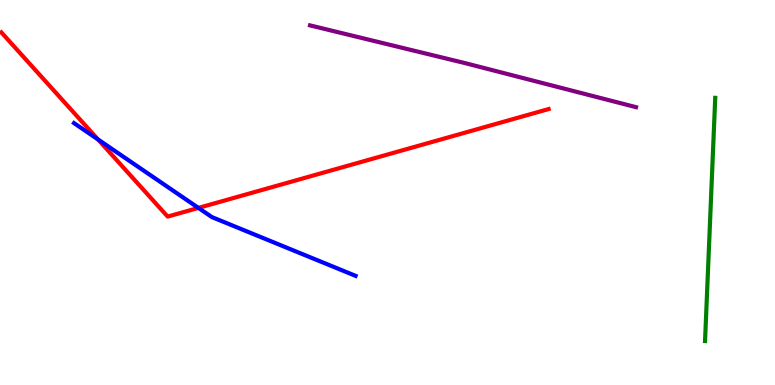[{'lines': ['blue', 'red'], 'intersections': [{'x': 1.27, 'y': 6.38}, {'x': 2.56, 'y': 4.6}]}, {'lines': ['green', 'red'], 'intersections': []}, {'lines': ['purple', 'red'], 'intersections': []}, {'lines': ['blue', 'green'], 'intersections': []}, {'lines': ['blue', 'purple'], 'intersections': []}, {'lines': ['green', 'purple'], 'intersections': []}]